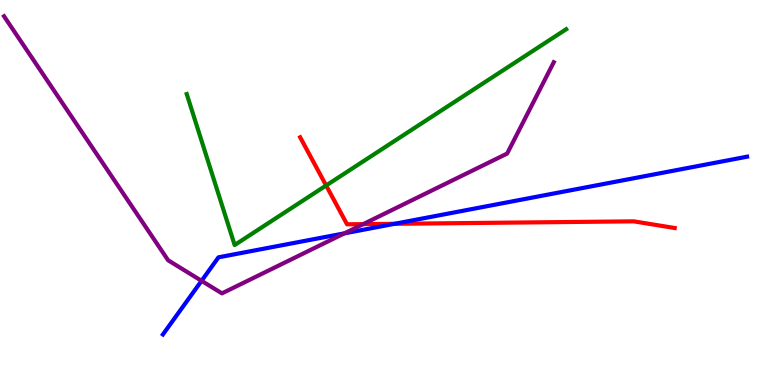[{'lines': ['blue', 'red'], 'intersections': [{'x': 5.09, 'y': 4.19}]}, {'lines': ['green', 'red'], 'intersections': [{'x': 4.21, 'y': 5.18}]}, {'lines': ['purple', 'red'], 'intersections': [{'x': 4.69, 'y': 4.18}]}, {'lines': ['blue', 'green'], 'intersections': []}, {'lines': ['blue', 'purple'], 'intersections': [{'x': 2.6, 'y': 2.71}, {'x': 4.44, 'y': 3.94}]}, {'lines': ['green', 'purple'], 'intersections': []}]